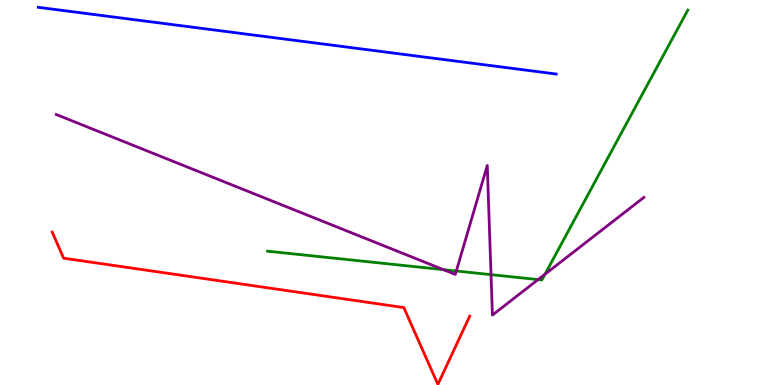[{'lines': ['blue', 'red'], 'intersections': []}, {'lines': ['green', 'red'], 'intersections': []}, {'lines': ['purple', 'red'], 'intersections': []}, {'lines': ['blue', 'green'], 'intersections': []}, {'lines': ['blue', 'purple'], 'intersections': []}, {'lines': ['green', 'purple'], 'intersections': [{'x': 5.72, 'y': 3.0}, {'x': 5.89, 'y': 2.96}, {'x': 6.34, 'y': 2.87}, {'x': 6.94, 'y': 2.74}, {'x': 7.03, 'y': 2.88}]}]